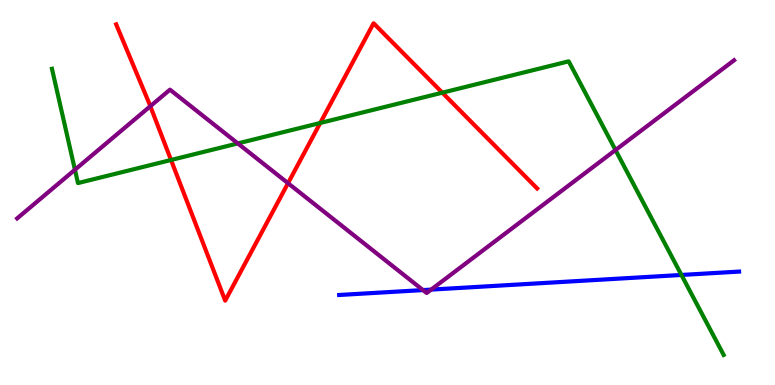[{'lines': ['blue', 'red'], 'intersections': []}, {'lines': ['green', 'red'], 'intersections': [{'x': 2.21, 'y': 5.84}, {'x': 4.13, 'y': 6.81}, {'x': 5.71, 'y': 7.59}]}, {'lines': ['purple', 'red'], 'intersections': [{'x': 1.94, 'y': 7.24}, {'x': 3.72, 'y': 5.24}]}, {'lines': ['blue', 'green'], 'intersections': [{'x': 8.79, 'y': 2.86}]}, {'lines': ['blue', 'purple'], 'intersections': [{'x': 5.46, 'y': 2.47}, {'x': 5.56, 'y': 2.48}]}, {'lines': ['green', 'purple'], 'intersections': [{'x': 0.967, 'y': 5.59}, {'x': 3.07, 'y': 6.27}, {'x': 7.94, 'y': 6.1}]}]